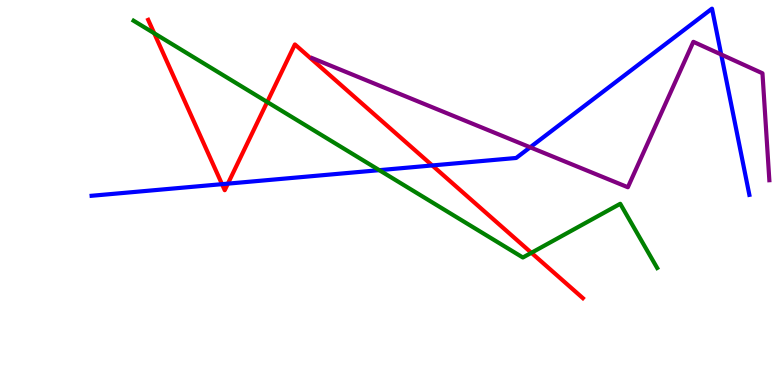[{'lines': ['blue', 'red'], 'intersections': [{'x': 2.86, 'y': 5.22}, {'x': 2.94, 'y': 5.23}, {'x': 5.58, 'y': 5.7}]}, {'lines': ['green', 'red'], 'intersections': [{'x': 1.99, 'y': 9.14}, {'x': 3.45, 'y': 7.35}, {'x': 6.86, 'y': 3.43}]}, {'lines': ['purple', 'red'], 'intersections': []}, {'lines': ['blue', 'green'], 'intersections': [{'x': 4.89, 'y': 5.58}]}, {'lines': ['blue', 'purple'], 'intersections': [{'x': 6.84, 'y': 6.17}, {'x': 9.31, 'y': 8.58}]}, {'lines': ['green', 'purple'], 'intersections': []}]